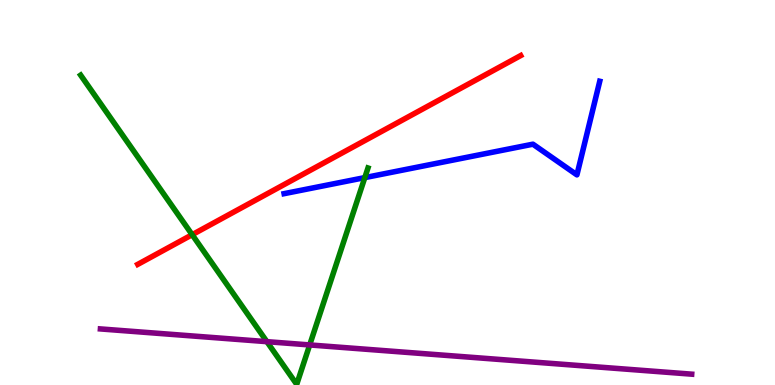[{'lines': ['blue', 'red'], 'intersections': []}, {'lines': ['green', 'red'], 'intersections': [{'x': 2.48, 'y': 3.9}]}, {'lines': ['purple', 'red'], 'intersections': []}, {'lines': ['blue', 'green'], 'intersections': [{'x': 4.71, 'y': 5.39}]}, {'lines': ['blue', 'purple'], 'intersections': []}, {'lines': ['green', 'purple'], 'intersections': [{'x': 3.44, 'y': 1.13}, {'x': 4.0, 'y': 1.04}]}]